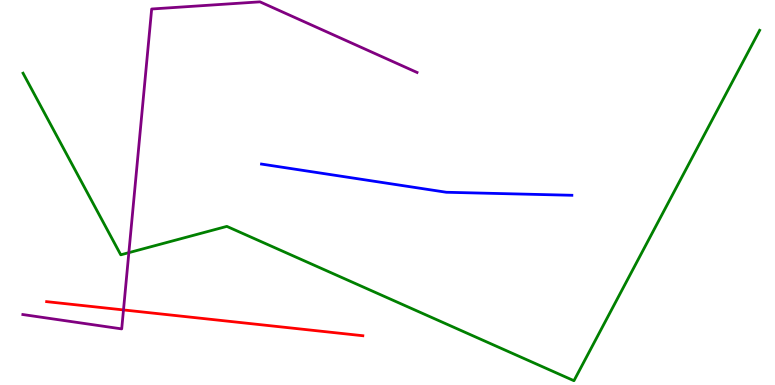[{'lines': ['blue', 'red'], 'intersections': []}, {'lines': ['green', 'red'], 'intersections': []}, {'lines': ['purple', 'red'], 'intersections': [{'x': 1.59, 'y': 1.95}]}, {'lines': ['blue', 'green'], 'intersections': []}, {'lines': ['blue', 'purple'], 'intersections': []}, {'lines': ['green', 'purple'], 'intersections': [{'x': 1.66, 'y': 3.44}]}]